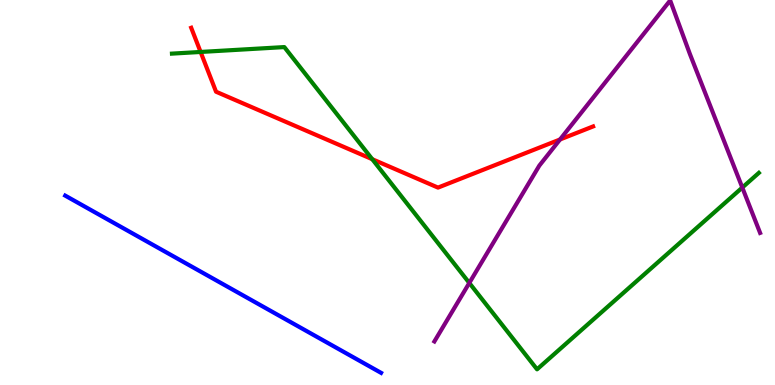[{'lines': ['blue', 'red'], 'intersections': []}, {'lines': ['green', 'red'], 'intersections': [{'x': 2.59, 'y': 8.65}, {'x': 4.8, 'y': 5.87}]}, {'lines': ['purple', 'red'], 'intersections': [{'x': 7.23, 'y': 6.38}]}, {'lines': ['blue', 'green'], 'intersections': []}, {'lines': ['blue', 'purple'], 'intersections': []}, {'lines': ['green', 'purple'], 'intersections': [{'x': 6.06, 'y': 2.65}, {'x': 9.58, 'y': 5.13}]}]